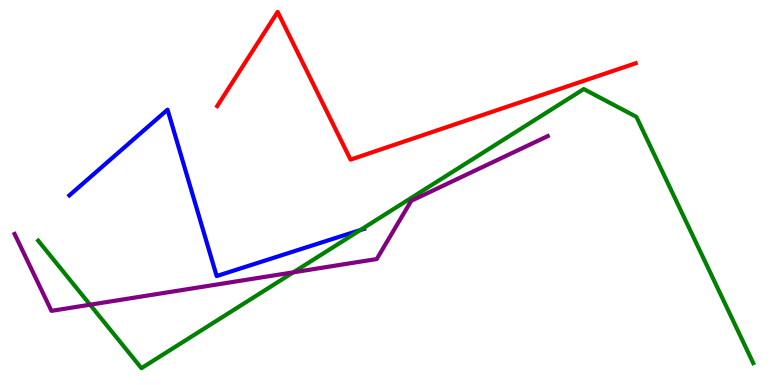[{'lines': ['blue', 'red'], 'intersections': []}, {'lines': ['green', 'red'], 'intersections': []}, {'lines': ['purple', 'red'], 'intersections': []}, {'lines': ['blue', 'green'], 'intersections': [{'x': 4.65, 'y': 4.02}]}, {'lines': ['blue', 'purple'], 'intersections': []}, {'lines': ['green', 'purple'], 'intersections': [{'x': 1.16, 'y': 2.09}, {'x': 3.79, 'y': 2.93}]}]